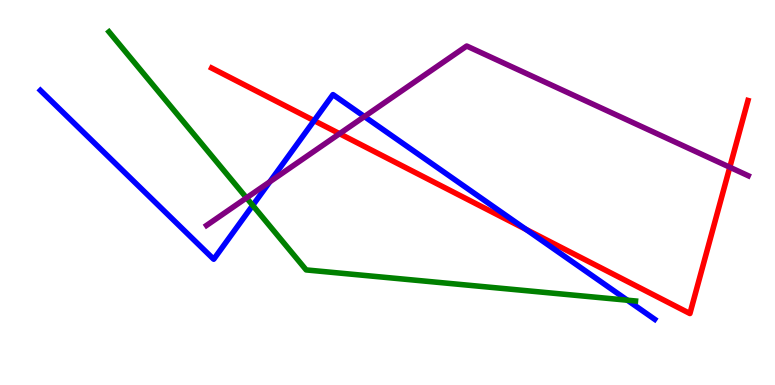[{'lines': ['blue', 'red'], 'intersections': [{'x': 4.05, 'y': 6.87}, {'x': 6.79, 'y': 4.04}]}, {'lines': ['green', 'red'], 'intersections': []}, {'lines': ['purple', 'red'], 'intersections': [{'x': 4.38, 'y': 6.53}, {'x': 9.42, 'y': 5.66}]}, {'lines': ['blue', 'green'], 'intersections': [{'x': 3.26, 'y': 4.67}, {'x': 8.1, 'y': 2.2}]}, {'lines': ['blue', 'purple'], 'intersections': [{'x': 3.48, 'y': 5.28}, {'x': 4.7, 'y': 6.97}]}, {'lines': ['green', 'purple'], 'intersections': [{'x': 3.18, 'y': 4.86}]}]